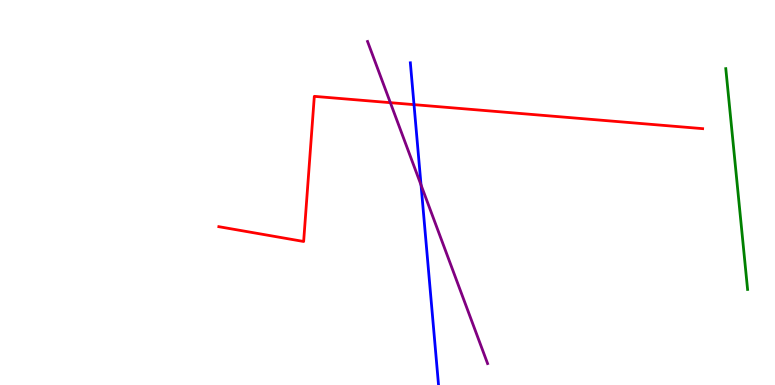[{'lines': ['blue', 'red'], 'intersections': [{'x': 5.34, 'y': 7.28}]}, {'lines': ['green', 'red'], 'intersections': []}, {'lines': ['purple', 'red'], 'intersections': [{'x': 5.04, 'y': 7.33}]}, {'lines': ['blue', 'green'], 'intersections': []}, {'lines': ['blue', 'purple'], 'intersections': [{'x': 5.43, 'y': 5.19}]}, {'lines': ['green', 'purple'], 'intersections': []}]